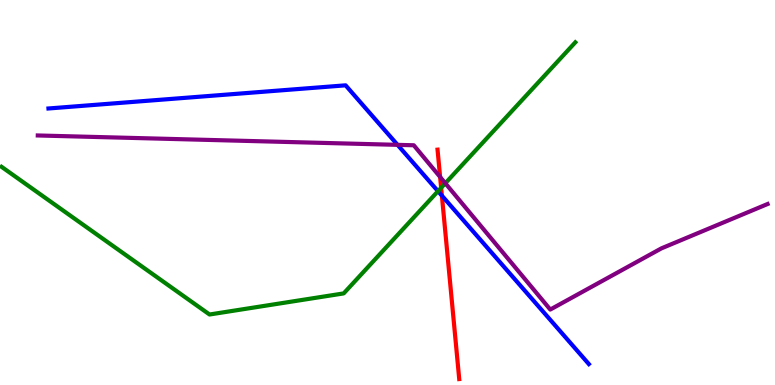[{'lines': ['blue', 'red'], 'intersections': [{'x': 5.7, 'y': 4.92}]}, {'lines': ['green', 'red'], 'intersections': [{'x': 5.69, 'y': 5.12}]}, {'lines': ['purple', 'red'], 'intersections': [{'x': 5.68, 'y': 5.4}]}, {'lines': ['blue', 'green'], 'intersections': [{'x': 5.65, 'y': 5.03}]}, {'lines': ['blue', 'purple'], 'intersections': [{'x': 5.13, 'y': 6.24}]}, {'lines': ['green', 'purple'], 'intersections': [{'x': 5.75, 'y': 5.24}]}]